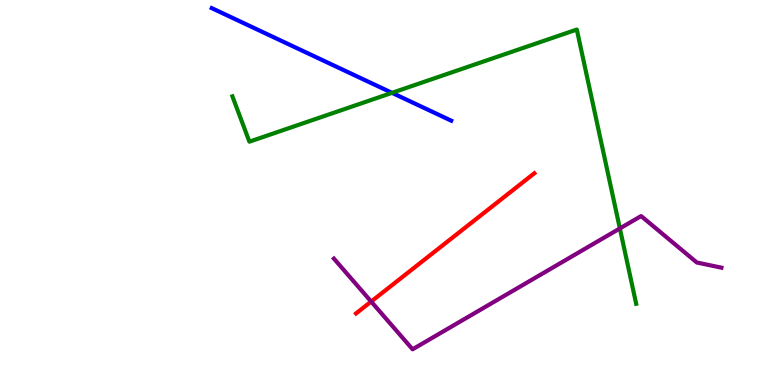[{'lines': ['blue', 'red'], 'intersections': []}, {'lines': ['green', 'red'], 'intersections': []}, {'lines': ['purple', 'red'], 'intersections': [{'x': 4.79, 'y': 2.17}]}, {'lines': ['blue', 'green'], 'intersections': [{'x': 5.06, 'y': 7.59}]}, {'lines': ['blue', 'purple'], 'intersections': []}, {'lines': ['green', 'purple'], 'intersections': [{'x': 8.0, 'y': 4.07}]}]